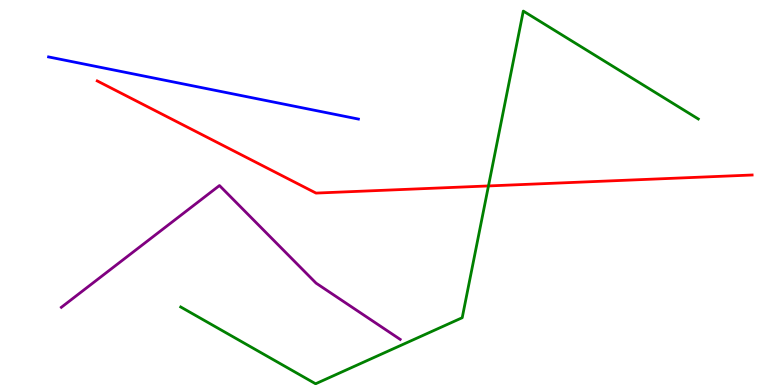[{'lines': ['blue', 'red'], 'intersections': []}, {'lines': ['green', 'red'], 'intersections': [{'x': 6.3, 'y': 5.17}]}, {'lines': ['purple', 'red'], 'intersections': []}, {'lines': ['blue', 'green'], 'intersections': []}, {'lines': ['blue', 'purple'], 'intersections': []}, {'lines': ['green', 'purple'], 'intersections': []}]